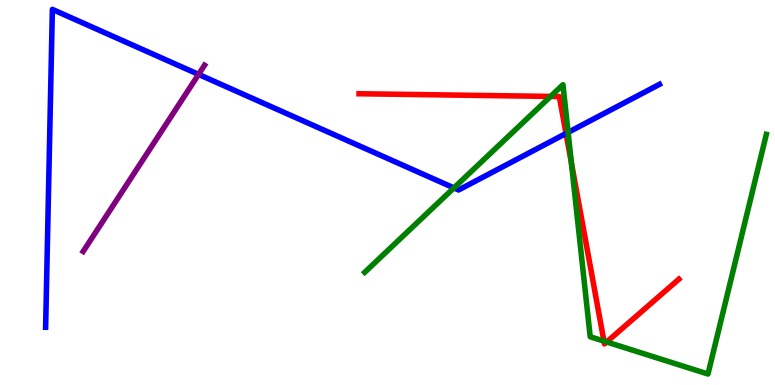[{'lines': ['blue', 'red'], 'intersections': [{'x': 7.3, 'y': 6.53}]}, {'lines': ['green', 'red'], 'intersections': [{'x': 7.1, 'y': 7.5}, {'x': 7.37, 'y': 5.77}, {'x': 7.79, 'y': 1.14}, {'x': 7.83, 'y': 1.12}]}, {'lines': ['purple', 'red'], 'intersections': []}, {'lines': ['blue', 'green'], 'intersections': [{'x': 5.86, 'y': 5.12}, {'x': 7.33, 'y': 6.56}]}, {'lines': ['blue', 'purple'], 'intersections': [{'x': 2.56, 'y': 8.07}]}, {'lines': ['green', 'purple'], 'intersections': []}]